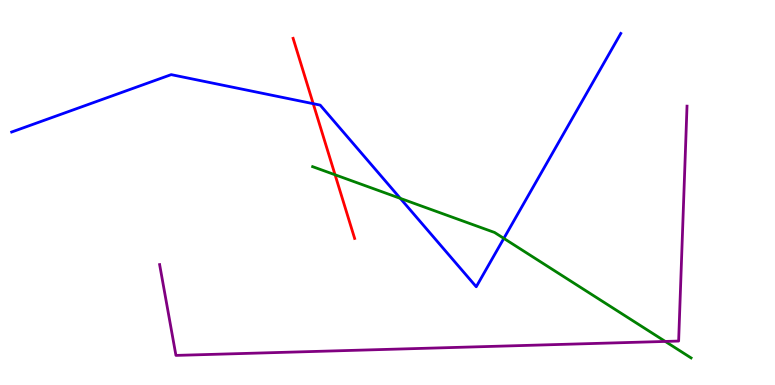[{'lines': ['blue', 'red'], 'intersections': [{'x': 4.04, 'y': 7.31}]}, {'lines': ['green', 'red'], 'intersections': [{'x': 4.32, 'y': 5.46}]}, {'lines': ['purple', 'red'], 'intersections': []}, {'lines': ['blue', 'green'], 'intersections': [{'x': 5.17, 'y': 4.85}, {'x': 6.5, 'y': 3.81}]}, {'lines': ['blue', 'purple'], 'intersections': []}, {'lines': ['green', 'purple'], 'intersections': [{'x': 8.58, 'y': 1.13}]}]